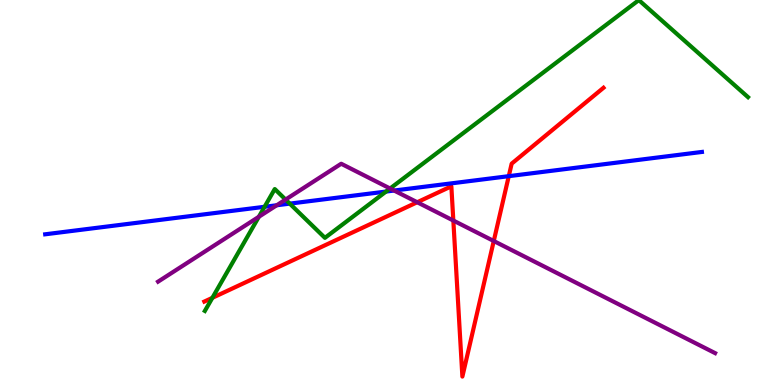[{'lines': ['blue', 'red'], 'intersections': [{'x': 6.56, 'y': 5.42}]}, {'lines': ['green', 'red'], 'intersections': [{'x': 2.74, 'y': 2.26}]}, {'lines': ['purple', 'red'], 'intersections': [{'x': 5.38, 'y': 4.75}, {'x': 5.85, 'y': 4.27}, {'x': 6.37, 'y': 3.74}]}, {'lines': ['blue', 'green'], 'intersections': [{'x': 3.41, 'y': 4.63}, {'x': 3.74, 'y': 4.71}, {'x': 4.98, 'y': 5.02}]}, {'lines': ['blue', 'purple'], 'intersections': [{'x': 3.57, 'y': 4.67}, {'x': 5.09, 'y': 5.05}]}, {'lines': ['green', 'purple'], 'intersections': [{'x': 3.34, 'y': 4.37}, {'x': 3.68, 'y': 4.82}, {'x': 5.03, 'y': 5.1}]}]